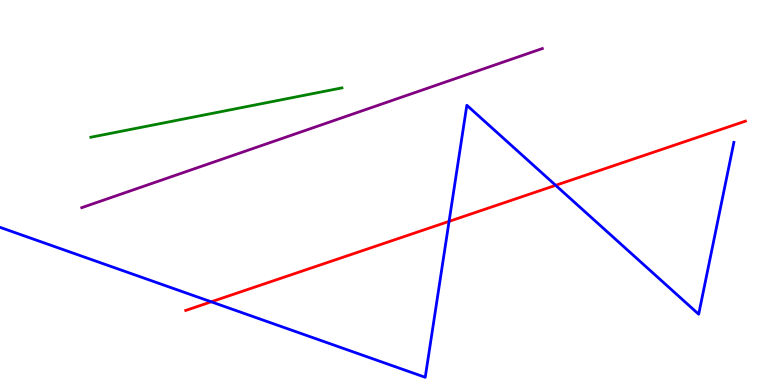[{'lines': ['blue', 'red'], 'intersections': [{'x': 2.73, 'y': 2.16}, {'x': 5.79, 'y': 4.25}, {'x': 7.17, 'y': 5.19}]}, {'lines': ['green', 'red'], 'intersections': []}, {'lines': ['purple', 'red'], 'intersections': []}, {'lines': ['blue', 'green'], 'intersections': []}, {'lines': ['blue', 'purple'], 'intersections': []}, {'lines': ['green', 'purple'], 'intersections': []}]